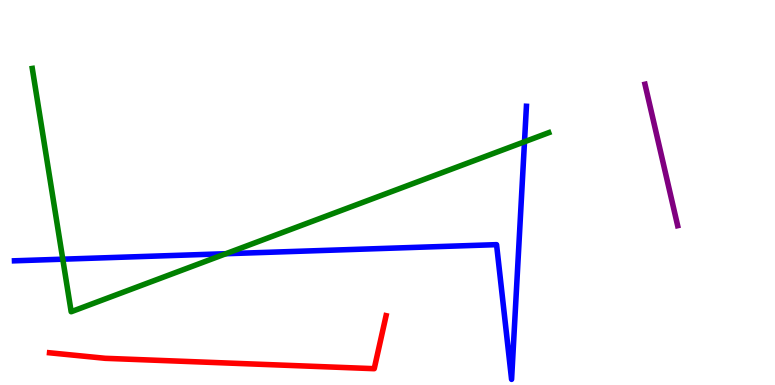[{'lines': ['blue', 'red'], 'intersections': []}, {'lines': ['green', 'red'], 'intersections': []}, {'lines': ['purple', 'red'], 'intersections': []}, {'lines': ['blue', 'green'], 'intersections': [{'x': 0.81, 'y': 3.27}, {'x': 2.91, 'y': 3.41}, {'x': 6.77, 'y': 6.32}]}, {'lines': ['blue', 'purple'], 'intersections': []}, {'lines': ['green', 'purple'], 'intersections': []}]